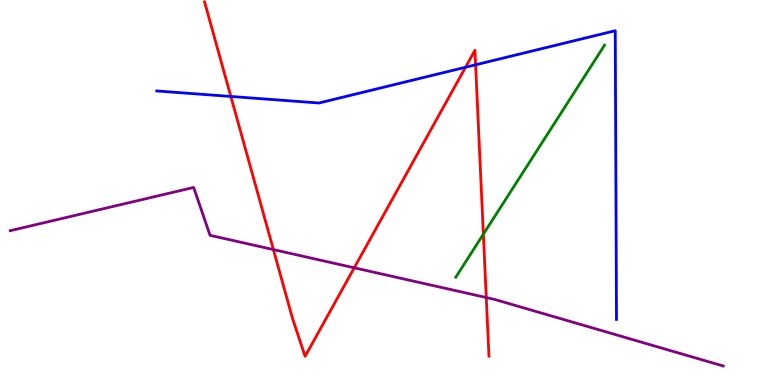[{'lines': ['blue', 'red'], 'intersections': [{'x': 2.98, 'y': 7.49}, {'x': 6.01, 'y': 8.25}, {'x': 6.14, 'y': 8.32}]}, {'lines': ['green', 'red'], 'intersections': [{'x': 6.24, 'y': 3.92}]}, {'lines': ['purple', 'red'], 'intersections': [{'x': 3.53, 'y': 3.52}, {'x': 4.57, 'y': 3.04}, {'x': 6.27, 'y': 2.27}]}, {'lines': ['blue', 'green'], 'intersections': []}, {'lines': ['blue', 'purple'], 'intersections': []}, {'lines': ['green', 'purple'], 'intersections': []}]